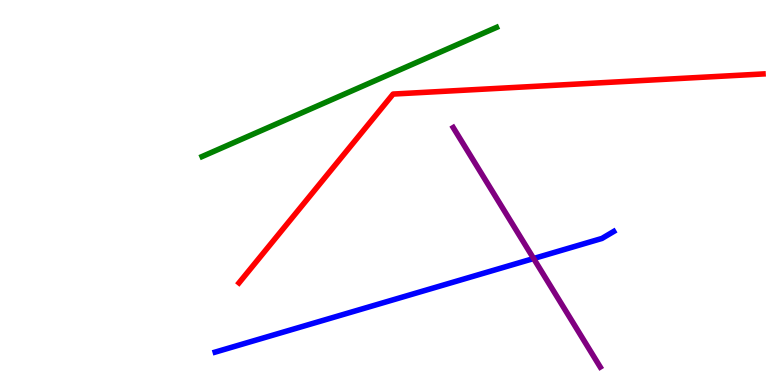[{'lines': ['blue', 'red'], 'intersections': []}, {'lines': ['green', 'red'], 'intersections': []}, {'lines': ['purple', 'red'], 'intersections': []}, {'lines': ['blue', 'green'], 'intersections': []}, {'lines': ['blue', 'purple'], 'intersections': [{'x': 6.89, 'y': 3.28}]}, {'lines': ['green', 'purple'], 'intersections': []}]